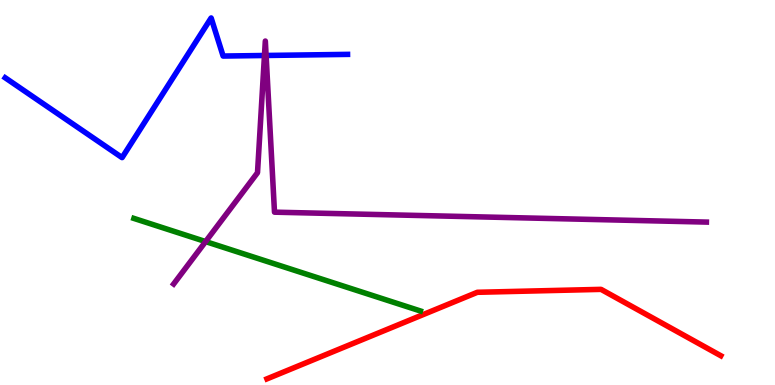[{'lines': ['blue', 'red'], 'intersections': []}, {'lines': ['green', 'red'], 'intersections': []}, {'lines': ['purple', 'red'], 'intersections': []}, {'lines': ['blue', 'green'], 'intersections': []}, {'lines': ['blue', 'purple'], 'intersections': [{'x': 3.41, 'y': 8.56}, {'x': 3.43, 'y': 8.56}]}, {'lines': ['green', 'purple'], 'intersections': [{'x': 2.65, 'y': 3.73}]}]